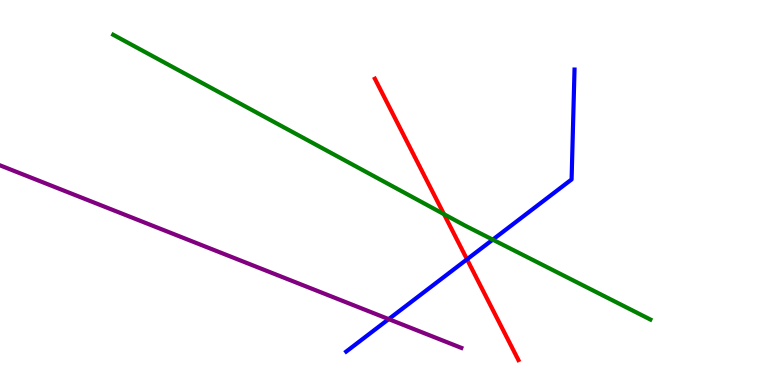[{'lines': ['blue', 'red'], 'intersections': [{'x': 6.03, 'y': 3.26}]}, {'lines': ['green', 'red'], 'intersections': [{'x': 5.73, 'y': 4.44}]}, {'lines': ['purple', 'red'], 'intersections': []}, {'lines': ['blue', 'green'], 'intersections': [{'x': 6.36, 'y': 3.78}]}, {'lines': ['blue', 'purple'], 'intersections': [{'x': 5.02, 'y': 1.71}]}, {'lines': ['green', 'purple'], 'intersections': []}]